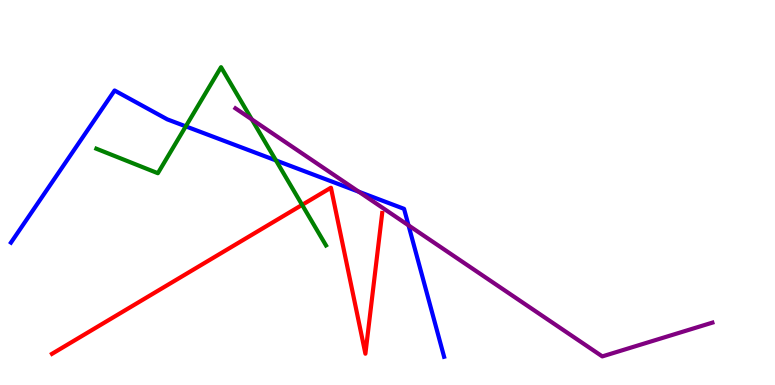[{'lines': ['blue', 'red'], 'intersections': []}, {'lines': ['green', 'red'], 'intersections': [{'x': 3.9, 'y': 4.68}]}, {'lines': ['purple', 'red'], 'intersections': []}, {'lines': ['blue', 'green'], 'intersections': [{'x': 2.4, 'y': 6.72}, {'x': 3.56, 'y': 5.83}]}, {'lines': ['blue', 'purple'], 'intersections': [{'x': 4.63, 'y': 5.02}, {'x': 5.27, 'y': 4.15}]}, {'lines': ['green', 'purple'], 'intersections': [{'x': 3.25, 'y': 6.9}]}]